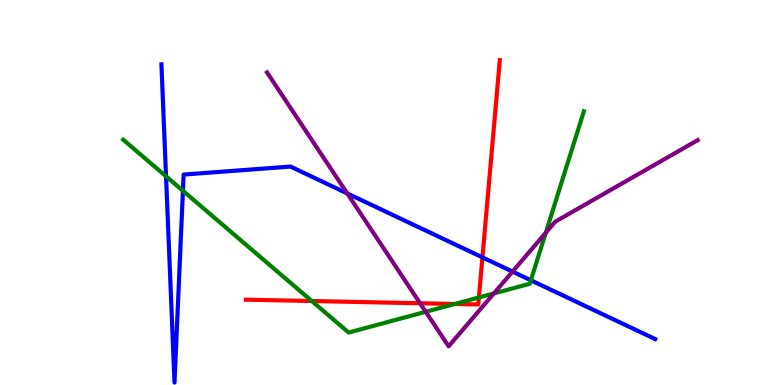[{'lines': ['blue', 'red'], 'intersections': [{'x': 6.22, 'y': 3.32}]}, {'lines': ['green', 'red'], 'intersections': [{'x': 4.02, 'y': 2.18}, {'x': 5.87, 'y': 2.1}, {'x': 6.18, 'y': 2.27}]}, {'lines': ['purple', 'red'], 'intersections': [{'x': 5.42, 'y': 2.12}]}, {'lines': ['blue', 'green'], 'intersections': [{'x': 2.14, 'y': 5.42}, {'x': 2.36, 'y': 5.04}, {'x': 6.85, 'y': 2.72}]}, {'lines': ['blue', 'purple'], 'intersections': [{'x': 4.48, 'y': 4.98}, {'x': 6.61, 'y': 2.95}]}, {'lines': ['green', 'purple'], 'intersections': [{'x': 5.49, 'y': 1.9}, {'x': 6.37, 'y': 2.38}, {'x': 7.04, 'y': 3.95}]}]